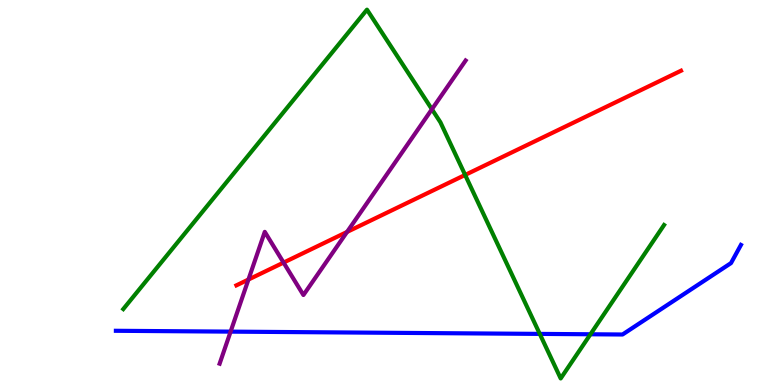[{'lines': ['blue', 'red'], 'intersections': []}, {'lines': ['green', 'red'], 'intersections': [{'x': 6.0, 'y': 5.46}]}, {'lines': ['purple', 'red'], 'intersections': [{'x': 3.21, 'y': 2.74}, {'x': 3.66, 'y': 3.18}, {'x': 4.48, 'y': 3.98}]}, {'lines': ['blue', 'green'], 'intersections': [{'x': 6.96, 'y': 1.33}, {'x': 7.62, 'y': 1.32}]}, {'lines': ['blue', 'purple'], 'intersections': [{'x': 2.98, 'y': 1.39}]}, {'lines': ['green', 'purple'], 'intersections': [{'x': 5.57, 'y': 7.16}]}]